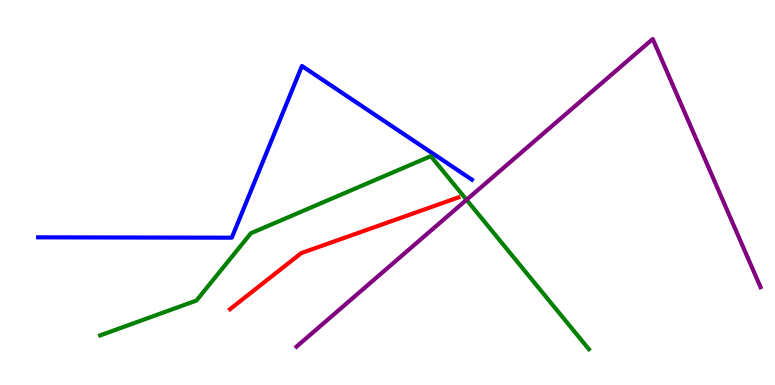[{'lines': ['blue', 'red'], 'intersections': []}, {'lines': ['green', 'red'], 'intersections': []}, {'lines': ['purple', 'red'], 'intersections': []}, {'lines': ['blue', 'green'], 'intersections': []}, {'lines': ['blue', 'purple'], 'intersections': []}, {'lines': ['green', 'purple'], 'intersections': [{'x': 6.02, 'y': 4.81}]}]